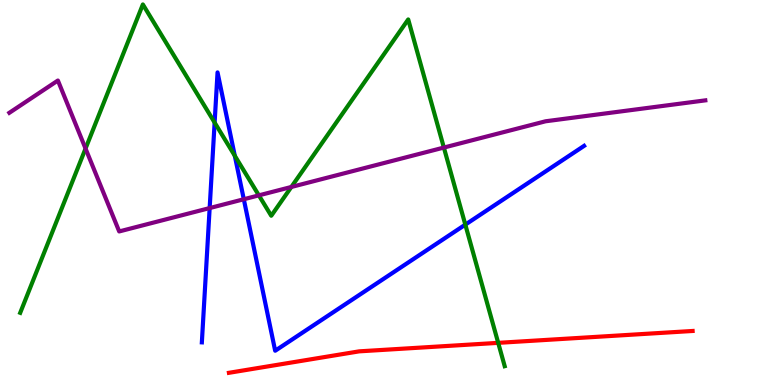[{'lines': ['blue', 'red'], 'intersections': []}, {'lines': ['green', 'red'], 'intersections': [{'x': 6.43, 'y': 1.09}]}, {'lines': ['purple', 'red'], 'intersections': []}, {'lines': ['blue', 'green'], 'intersections': [{'x': 2.77, 'y': 6.82}, {'x': 3.03, 'y': 5.95}, {'x': 6.0, 'y': 4.17}]}, {'lines': ['blue', 'purple'], 'intersections': [{'x': 2.71, 'y': 4.6}, {'x': 3.15, 'y': 4.82}]}, {'lines': ['green', 'purple'], 'intersections': [{'x': 1.1, 'y': 6.14}, {'x': 3.34, 'y': 4.93}, {'x': 3.76, 'y': 5.14}, {'x': 5.73, 'y': 6.17}]}]